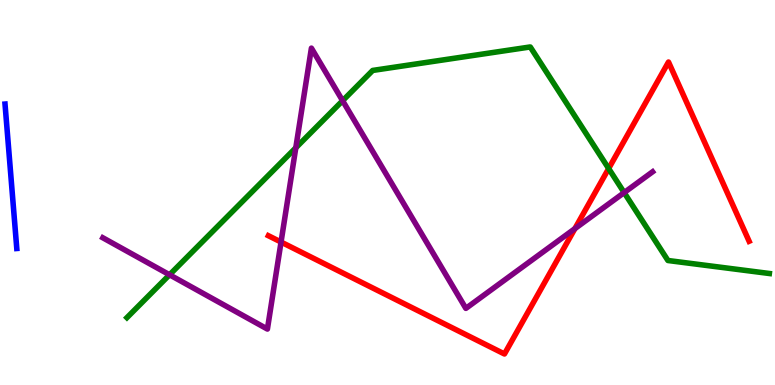[{'lines': ['blue', 'red'], 'intersections': []}, {'lines': ['green', 'red'], 'intersections': [{'x': 7.85, 'y': 5.62}]}, {'lines': ['purple', 'red'], 'intersections': [{'x': 3.63, 'y': 3.71}, {'x': 7.42, 'y': 4.06}]}, {'lines': ['blue', 'green'], 'intersections': []}, {'lines': ['blue', 'purple'], 'intersections': []}, {'lines': ['green', 'purple'], 'intersections': [{'x': 2.19, 'y': 2.86}, {'x': 3.82, 'y': 6.16}, {'x': 4.42, 'y': 7.38}, {'x': 8.05, 'y': 5.0}]}]